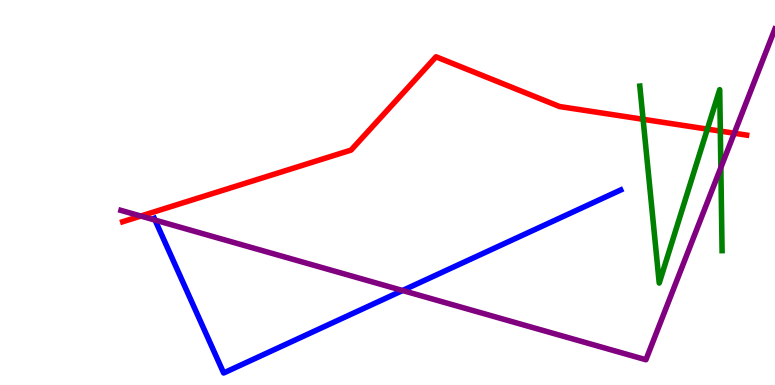[{'lines': ['blue', 'red'], 'intersections': []}, {'lines': ['green', 'red'], 'intersections': [{'x': 8.3, 'y': 6.9}, {'x': 9.13, 'y': 6.65}, {'x': 9.29, 'y': 6.6}]}, {'lines': ['purple', 'red'], 'intersections': [{'x': 1.82, 'y': 4.39}, {'x': 9.47, 'y': 6.54}]}, {'lines': ['blue', 'green'], 'intersections': []}, {'lines': ['blue', 'purple'], 'intersections': [{'x': 2.0, 'y': 4.28}, {'x': 5.19, 'y': 2.45}]}, {'lines': ['green', 'purple'], 'intersections': [{'x': 9.3, 'y': 5.65}]}]